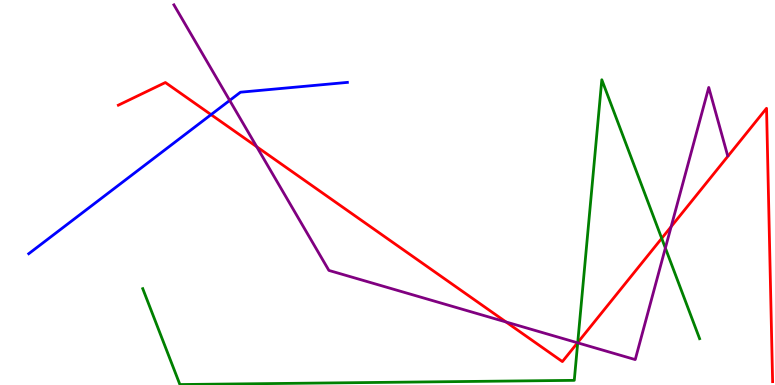[{'lines': ['blue', 'red'], 'intersections': [{'x': 2.72, 'y': 7.02}]}, {'lines': ['green', 'red'], 'intersections': [{'x': 7.45, 'y': 1.1}, {'x': 8.54, 'y': 3.81}]}, {'lines': ['purple', 'red'], 'intersections': [{'x': 3.31, 'y': 6.19}, {'x': 6.53, 'y': 1.64}, {'x': 7.45, 'y': 1.1}, {'x': 8.66, 'y': 4.11}]}, {'lines': ['blue', 'green'], 'intersections': []}, {'lines': ['blue', 'purple'], 'intersections': [{'x': 2.96, 'y': 7.39}]}, {'lines': ['green', 'purple'], 'intersections': [{'x': 7.45, 'y': 1.1}, {'x': 8.59, 'y': 3.56}]}]